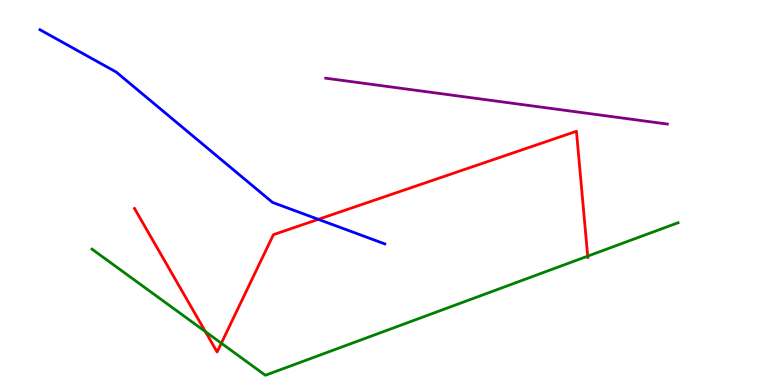[{'lines': ['blue', 'red'], 'intersections': [{'x': 4.11, 'y': 4.3}]}, {'lines': ['green', 'red'], 'intersections': [{'x': 2.65, 'y': 1.39}, {'x': 2.86, 'y': 1.09}, {'x': 7.58, 'y': 3.35}]}, {'lines': ['purple', 'red'], 'intersections': []}, {'lines': ['blue', 'green'], 'intersections': []}, {'lines': ['blue', 'purple'], 'intersections': []}, {'lines': ['green', 'purple'], 'intersections': []}]